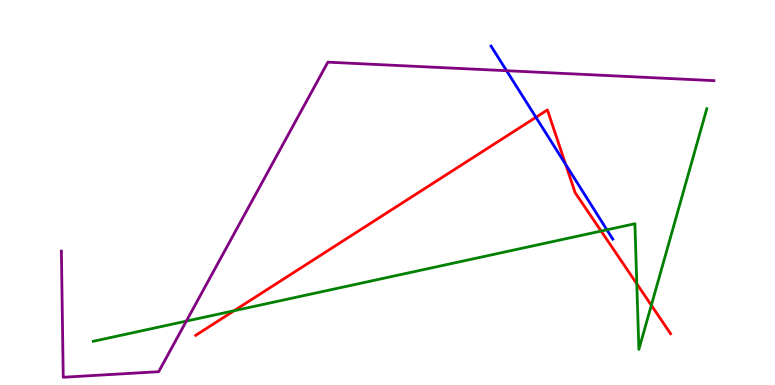[{'lines': ['blue', 'red'], 'intersections': [{'x': 6.92, 'y': 6.95}, {'x': 7.3, 'y': 5.73}]}, {'lines': ['green', 'red'], 'intersections': [{'x': 3.02, 'y': 1.93}, {'x': 7.76, 'y': 4.0}, {'x': 8.22, 'y': 2.63}, {'x': 8.4, 'y': 2.07}]}, {'lines': ['purple', 'red'], 'intersections': []}, {'lines': ['blue', 'green'], 'intersections': [{'x': 7.83, 'y': 4.03}]}, {'lines': ['blue', 'purple'], 'intersections': [{'x': 6.54, 'y': 8.16}]}, {'lines': ['green', 'purple'], 'intersections': [{'x': 2.4, 'y': 1.66}]}]